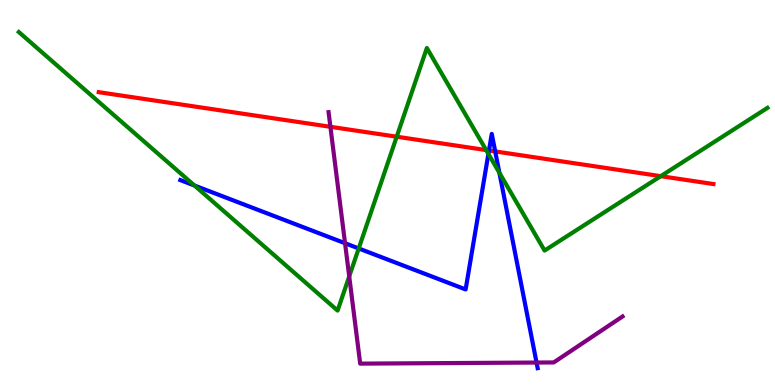[{'lines': ['blue', 'red'], 'intersections': [{'x': 6.31, 'y': 6.09}, {'x': 6.39, 'y': 6.07}]}, {'lines': ['green', 'red'], 'intersections': [{'x': 5.12, 'y': 6.45}, {'x': 6.27, 'y': 6.1}, {'x': 8.53, 'y': 5.42}]}, {'lines': ['purple', 'red'], 'intersections': [{'x': 4.26, 'y': 6.71}]}, {'lines': ['blue', 'green'], 'intersections': [{'x': 2.51, 'y': 5.18}, {'x': 4.63, 'y': 3.55}, {'x': 6.3, 'y': 6.0}, {'x': 6.44, 'y': 5.51}]}, {'lines': ['blue', 'purple'], 'intersections': [{'x': 4.45, 'y': 3.68}, {'x': 6.92, 'y': 0.583}]}, {'lines': ['green', 'purple'], 'intersections': [{'x': 4.51, 'y': 2.82}]}]